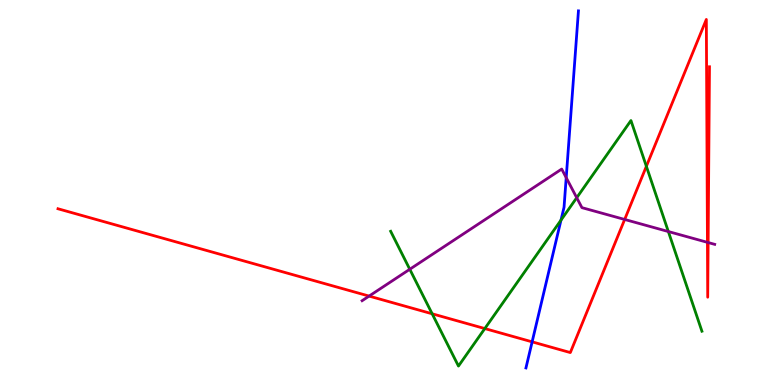[{'lines': ['blue', 'red'], 'intersections': [{'x': 6.87, 'y': 1.12}]}, {'lines': ['green', 'red'], 'intersections': [{'x': 5.58, 'y': 1.85}, {'x': 6.26, 'y': 1.47}, {'x': 8.34, 'y': 5.68}]}, {'lines': ['purple', 'red'], 'intersections': [{'x': 4.76, 'y': 2.31}, {'x': 8.06, 'y': 4.3}, {'x': 9.13, 'y': 3.71}, {'x': 9.14, 'y': 3.7}]}, {'lines': ['blue', 'green'], 'intersections': [{'x': 7.24, 'y': 4.28}]}, {'lines': ['blue', 'purple'], 'intersections': [{'x': 7.31, 'y': 5.39}]}, {'lines': ['green', 'purple'], 'intersections': [{'x': 5.29, 'y': 3.01}, {'x': 7.44, 'y': 4.86}, {'x': 8.62, 'y': 3.99}]}]